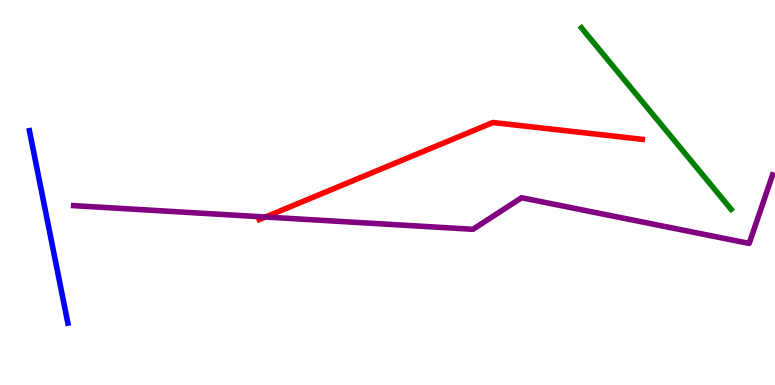[{'lines': ['blue', 'red'], 'intersections': []}, {'lines': ['green', 'red'], 'intersections': []}, {'lines': ['purple', 'red'], 'intersections': [{'x': 3.43, 'y': 4.36}]}, {'lines': ['blue', 'green'], 'intersections': []}, {'lines': ['blue', 'purple'], 'intersections': []}, {'lines': ['green', 'purple'], 'intersections': []}]